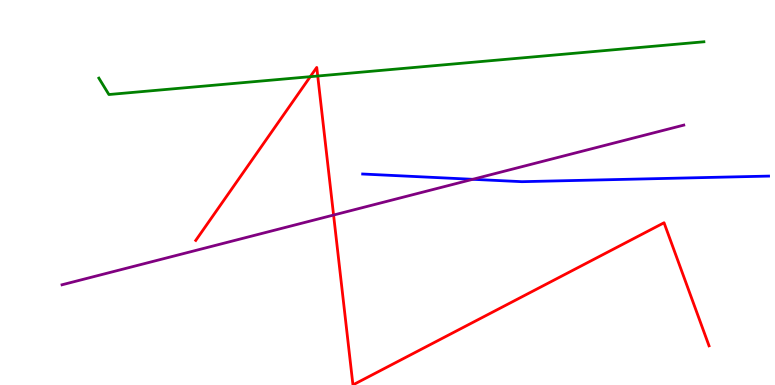[{'lines': ['blue', 'red'], 'intersections': []}, {'lines': ['green', 'red'], 'intersections': [{'x': 4.0, 'y': 8.01}, {'x': 4.1, 'y': 8.03}]}, {'lines': ['purple', 'red'], 'intersections': [{'x': 4.3, 'y': 4.41}]}, {'lines': ['blue', 'green'], 'intersections': []}, {'lines': ['blue', 'purple'], 'intersections': [{'x': 6.1, 'y': 5.34}]}, {'lines': ['green', 'purple'], 'intersections': []}]